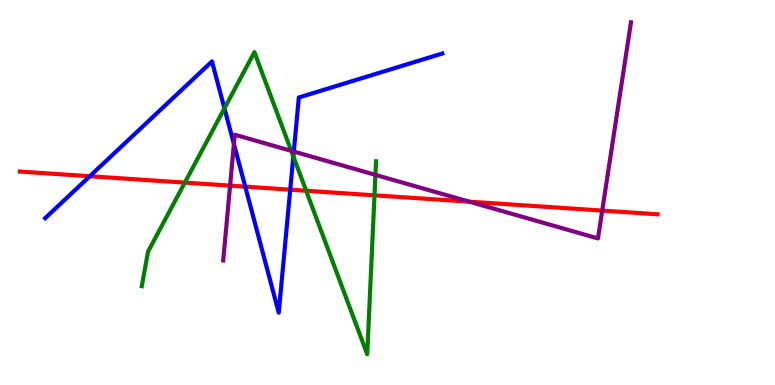[{'lines': ['blue', 'red'], 'intersections': [{'x': 1.16, 'y': 5.42}, {'x': 3.16, 'y': 5.15}, {'x': 3.74, 'y': 5.07}]}, {'lines': ['green', 'red'], 'intersections': [{'x': 2.39, 'y': 5.26}, {'x': 3.95, 'y': 5.05}, {'x': 4.83, 'y': 4.93}]}, {'lines': ['purple', 'red'], 'intersections': [{'x': 2.97, 'y': 5.18}, {'x': 6.06, 'y': 4.76}, {'x': 7.77, 'y': 4.53}]}, {'lines': ['blue', 'green'], 'intersections': [{'x': 2.9, 'y': 7.19}, {'x': 3.78, 'y': 5.94}]}, {'lines': ['blue', 'purple'], 'intersections': [{'x': 3.02, 'y': 6.26}, {'x': 3.79, 'y': 6.06}]}, {'lines': ['green', 'purple'], 'intersections': [{'x': 3.76, 'y': 6.08}, {'x': 4.84, 'y': 5.46}]}]